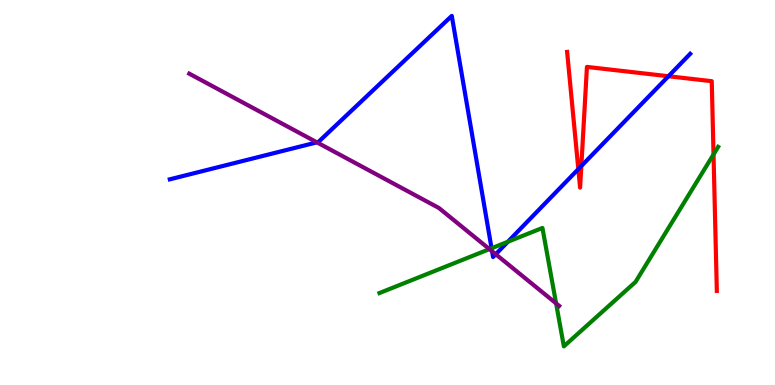[{'lines': ['blue', 'red'], 'intersections': [{'x': 7.46, 'y': 5.61}, {'x': 7.5, 'y': 5.69}, {'x': 8.63, 'y': 8.02}]}, {'lines': ['green', 'red'], 'intersections': [{'x': 9.21, 'y': 5.99}]}, {'lines': ['purple', 'red'], 'intersections': []}, {'lines': ['blue', 'green'], 'intersections': [{'x': 6.34, 'y': 3.55}, {'x': 6.55, 'y': 3.72}]}, {'lines': ['blue', 'purple'], 'intersections': [{'x': 4.09, 'y': 6.3}, {'x': 6.35, 'y': 3.47}, {'x': 6.4, 'y': 3.4}]}, {'lines': ['green', 'purple'], 'intersections': [{'x': 6.32, 'y': 3.53}, {'x': 7.18, 'y': 2.12}]}]